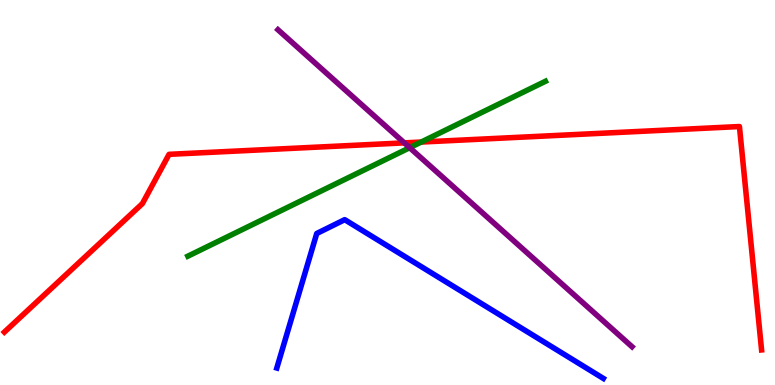[{'lines': ['blue', 'red'], 'intersections': []}, {'lines': ['green', 'red'], 'intersections': [{'x': 5.44, 'y': 6.31}]}, {'lines': ['purple', 'red'], 'intersections': [{'x': 5.22, 'y': 6.29}]}, {'lines': ['blue', 'green'], 'intersections': []}, {'lines': ['blue', 'purple'], 'intersections': []}, {'lines': ['green', 'purple'], 'intersections': [{'x': 5.29, 'y': 6.16}]}]